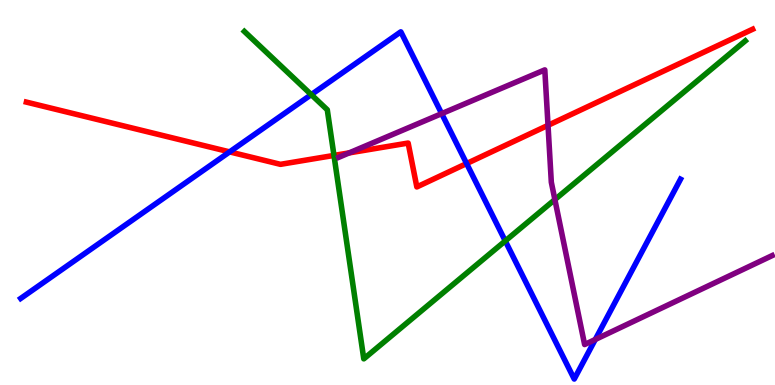[{'lines': ['blue', 'red'], 'intersections': [{'x': 2.96, 'y': 6.05}, {'x': 6.02, 'y': 5.75}]}, {'lines': ['green', 'red'], 'intersections': [{'x': 4.31, 'y': 5.96}]}, {'lines': ['purple', 'red'], 'intersections': [{'x': 4.51, 'y': 6.03}, {'x': 7.07, 'y': 6.74}]}, {'lines': ['blue', 'green'], 'intersections': [{'x': 4.02, 'y': 7.54}, {'x': 6.52, 'y': 3.74}]}, {'lines': ['blue', 'purple'], 'intersections': [{'x': 5.7, 'y': 7.05}, {'x': 7.68, 'y': 1.18}]}, {'lines': ['green', 'purple'], 'intersections': [{'x': 7.16, 'y': 4.82}]}]